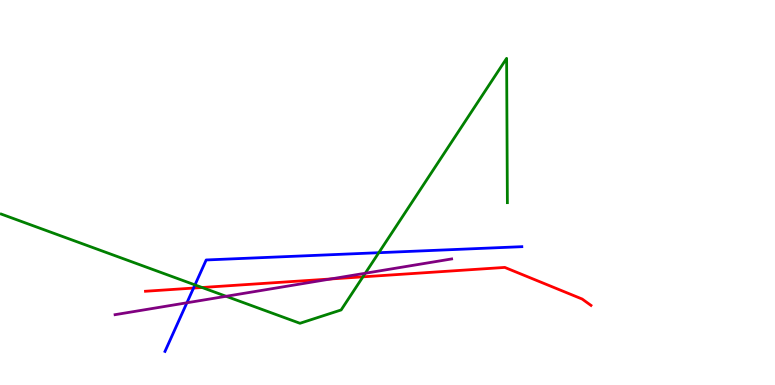[{'lines': ['blue', 'red'], 'intersections': [{'x': 2.5, 'y': 2.52}]}, {'lines': ['green', 'red'], 'intersections': [{'x': 2.61, 'y': 2.53}, {'x': 4.68, 'y': 2.81}]}, {'lines': ['purple', 'red'], 'intersections': [{'x': 4.27, 'y': 2.75}]}, {'lines': ['blue', 'green'], 'intersections': [{'x': 2.52, 'y': 2.6}, {'x': 4.89, 'y': 3.44}]}, {'lines': ['blue', 'purple'], 'intersections': [{'x': 2.41, 'y': 2.14}]}, {'lines': ['green', 'purple'], 'intersections': [{'x': 2.92, 'y': 2.3}, {'x': 4.71, 'y': 2.9}]}]